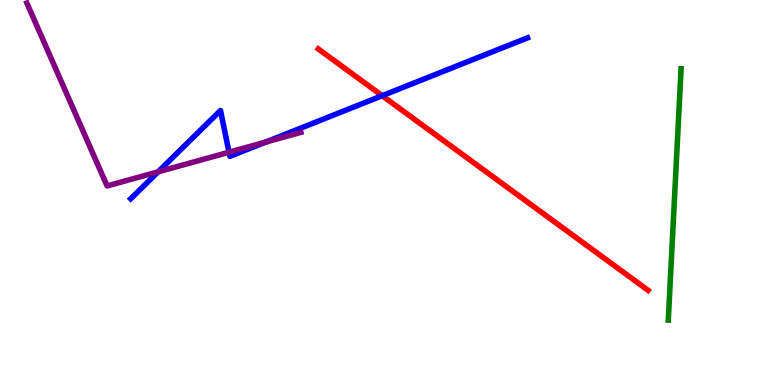[{'lines': ['blue', 'red'], 'intersections': [{'x': 4.93, 'y': 7.51}]}, {'lines': ['green', 'red'], 'intersections': []}, {'lines': ['purple', 'red'], 'intersections': []}, {'lines': ['blue', 'green'], 'intersections': []}, {'lines': ['blue', 'purple'], 'intersections': [{'x': 2.04, 'y': 5.54}, {'x': 2.95, 'y': 6.05}, {'x': 3.43, 'y': 6.31}]}, {'lines': ['green', 'purple'], 'intersections': []}]